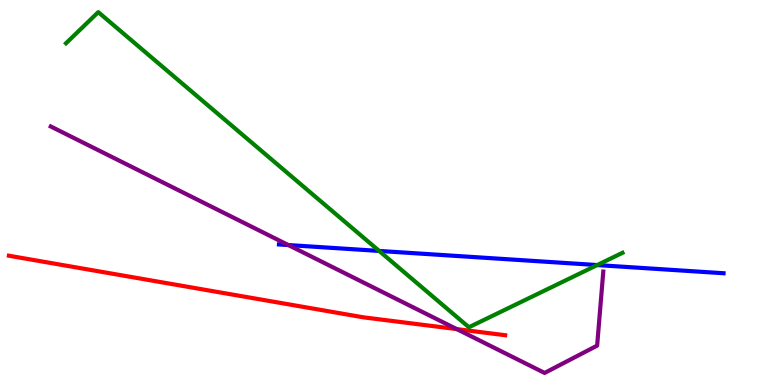[{'lines': ['blue', 'red'], 'intersections': []}, {'lines': ['green', 'red'], 'intersections': []}, {'lines': ['purple', 'red'], 'intersections': [{'x': 5.89, 'y': 1.45}]}, {'lines': ['blue', 'green'], 'intersections': [{'x': 4.89, 'y': 3.48}, {'x': 7.71, 'y': 3.12}]}, {'lines': ['blue', 'purple'], 'intersections': [{'x': 3.72, 'y': 3.63}]}, {'lines': ['green', 'purple'], 'intersections': []}]